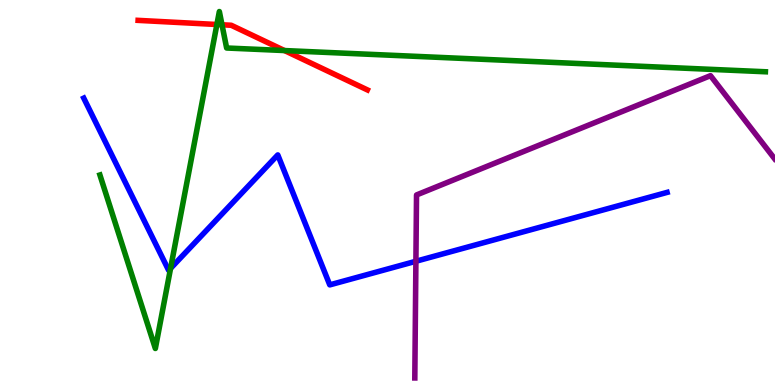[{'lines': ['blue', 'red'], 'intersections': []}, {'lines': ['green', 'red'], 'intersections': [{'x': 2.8, 'y': 9.36}, {'x': 2.86, 'y': 9.36}, {'x': 3.67, 'y': 8.69}]}, {'lines': ['purple', 'red'], 'intersections': []}, {'lines': ['blue', 'green'], 'intersections': [{'x': 2.2, 'y': 3.03}]}, {'lines': ['blue', 'purple'], 'intersections': [{'x': 5.37, 'y': 3.21}]}, {'lines': ['green', 'purple'], 'intersections': []}]